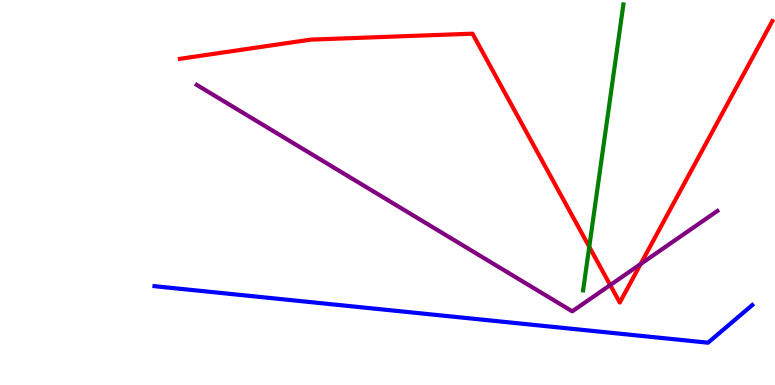[{'lines': ['blue', 'red'], 'intersections': []}, {'lines': ['green', 'red'], 'intersections': [{'x': 7.6, 'y': 3.59}]}, {'lines': ['purple', 'red'], 'intersections': [{'x': 7.87, 'y': 2.6}, {'x': 8.27, 'y': 3.14}]}, {'lines': ['blue', 'green'], 'intersections': []}, {'lines': ['blue', 'purple'], 'intersections': []}, {'lines': ['green', 'purple'], 'intersections': []}]